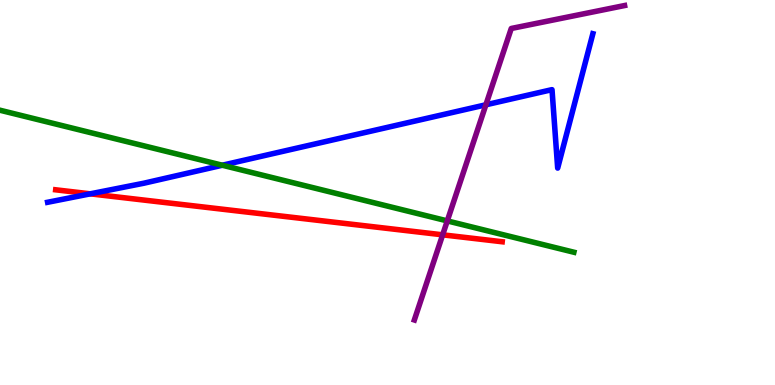[{'lines': ['blue', 'red'], 'intersections': [{'x': 1.16, 'y': 4.97}]}, {'lines': ['green', 'red'], 'intersections': []}, {'lines': ['purple', 'red'], 'intersections': [{'x': 5.71, 'y': 3.9}]}, {'lines': ['blue', 'green'], 'intersections': [{'x': 2.87, 'y': 5.71}]}, {'lines': ['blue', 'purple'], 'intersections': [{'x': 6.27, 'y': 7.28}]}, {'lines': ['green', 'purple'], 'intersections': [{'x': 5.77, 'y': 4.26}]}]